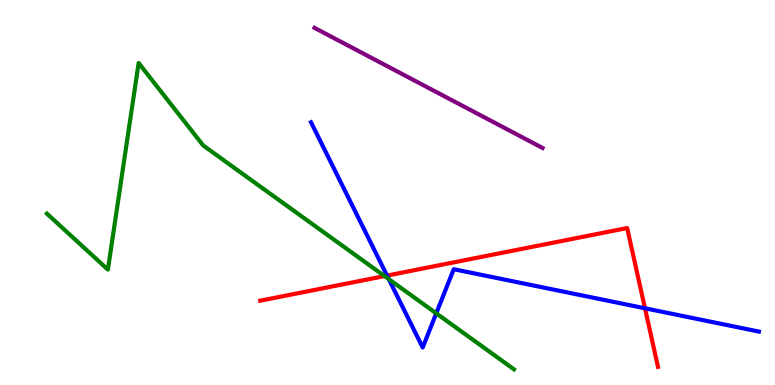[{'lines': ['blue', 'red'], 'intersections': [{'x': 4.99, 'y': 2.84}, {'x': 8.32, 'y': 1.99}]}, {'lines': ['green', 'red'], 'intersections': [{'x': 4.96, 'y': 2.83}]}, {'lines': ['purple', 'red'], 'intersections': []}, {'lines': ['blue', 'green'], 'intersections': [{'x': 5.02, 'y': 2.75}, {'x': 5.63, 'y': 1.86}]}, {'lines': ['blue', 'purple'], 'intersections': []}, {'lines': ['green', 'purple'], 'intersections': []}]